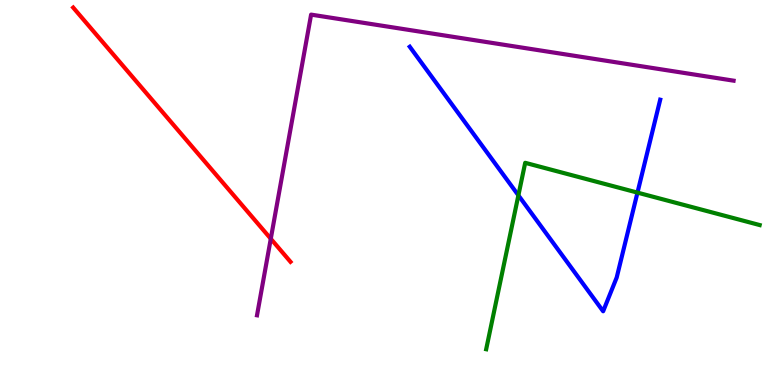[{'lines': ['blue', 'red'], 'intersections': []}, {'lines': ['green', 'red'], 'intersections': []}, {'lines': ['purple', 'red'], 'intersections': [{'x': 3.49, 'y': 3.8}]}, {'lines': ['blue', 'green'], 'intersections': [{'x': 6.69, 'y': 4.93}, {'x': 8.23, 'y': 5.0}]}, {'lines': ['blue', 'purple'], 'intersections': []}, {'lines': ['green', 'purple'], 'intersections': []}]